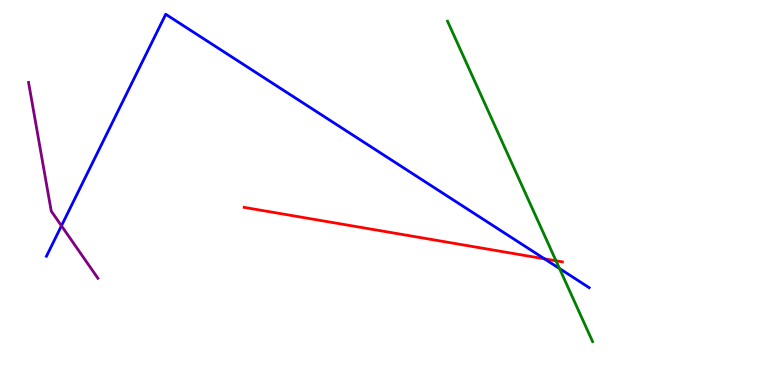[{'lines': ['blue', 'red'], 'intersections': [{'x': 7.03, 'y': 3.28}]}, {'lines': ['green', 'red'], 'intersections': [{'x': 7.17, 'y': 3.23}]}, {'lines': ['purple', 'red'], 'intersections': []}, {'lines': ['blue', 'green'], 'intersections': [{'x': 7.22, 'y': 3.03}]}, {'lines': ['blue', 'purple'], 'intersections': [{'x': 0.793, 'y': 4.14}]}, {'lines': ['green', 'purple'], 'intersections': []}]